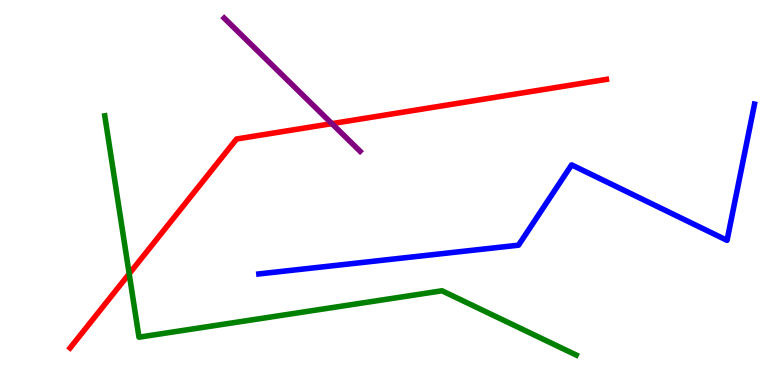[{'lines': ['blue', 'red'], 'intersections': []}, {'lines': ['green', 'red'], 'intersections': [{'x': 1.67, 'y': 2.89}]}, {'lines': ['purple', 'red'], 'intersections': [{'x': 4.28, 'y': 6.79}]}, {'lines': ['blue', 'green'], 'intersections': []}, {'lines': ['blue', 'purple'], 'intersections': []}, {'lines': ['green', 'purple'], 'intersections': []}]